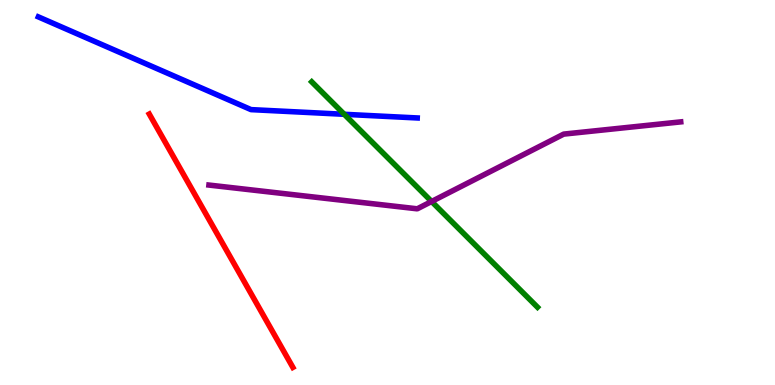[{'lines': ['blue', 'red'], 'intersections': []}, {'lines': ['green', 'red'], 'intersections': []}, {'lines': ['purple', 'red'], 'intersections': []}, {'lines': ['blue', 'green'], 'intersections': [{'x': 4.44, 'y': 7.03}]}, {'lines': ['blue', 'purple'], 'intersections': []}, {'lines': ['green', 'purple'], 'intersections': [{'x': 5.57, 'y': 4.77}]}]